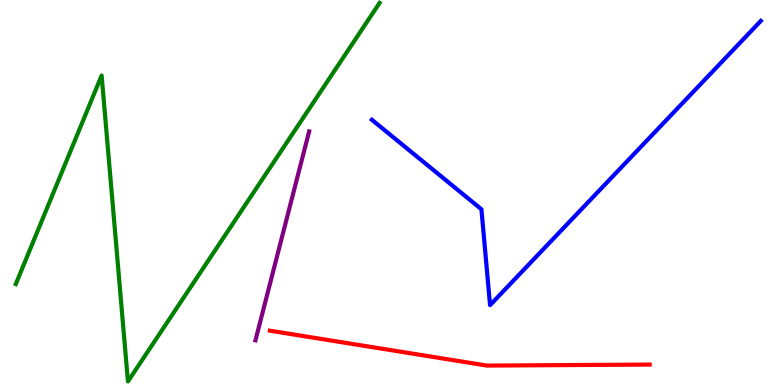[{'lines': ['blue', 'red'], 'intersections': []}, {'lines': ['green', 'red'], 'intersections': []}, {'lines': ['purple', 'red'], 'intersections': []}, {'lines': ['blue', 'green'], 'intersections': []}, {'lines': ['blue', 'purple'], 'intersections': []}, {'lines': ['green', 'purple'], 'intersections': []}]